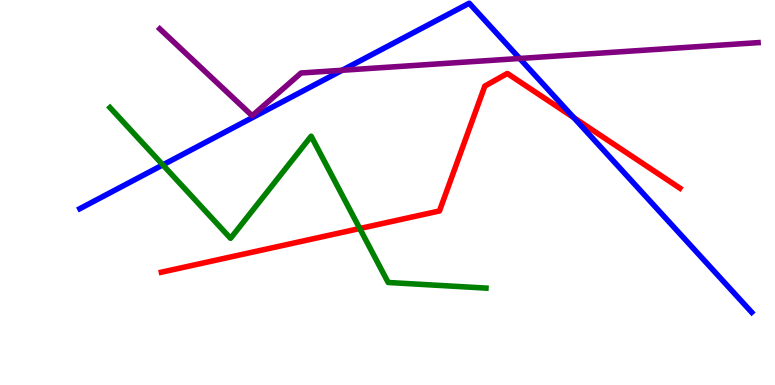[{'lines': ['blue', 'red'], 'intersections': [{'x': 7.4, 'y': 6.95}]}, {'lines': ['green', 'red'], 'intersections': [{'x': 4.64, 'y': 4.06}]}, {'lines': ['purple', 'red'], 'intersections': []}, {'lines': ['blue', 'green'], 'intersections': [{'x': 2.1, 'y': 5.72}]}, {'lines': ['blue', 'purple'], 'intersections': [{'x': 4.42, 'y': 8.18}, {'x': 6.71, 'y': 8.48}]}, {'lines': ['green', 'purple'], 'intersections': []}]